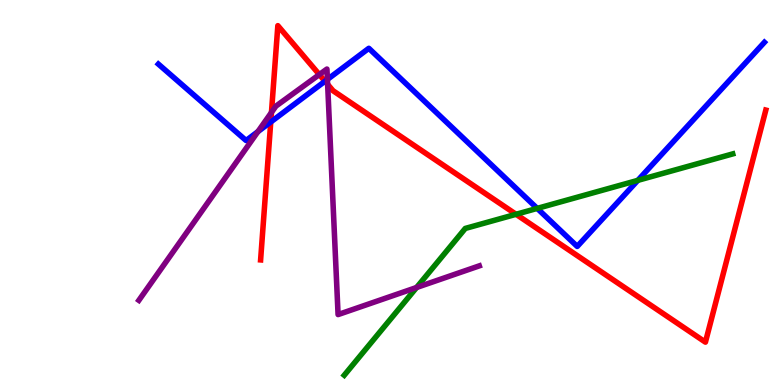[{'lines': ['blue', 'red'], 'intersections': [{'x': 3.49, 'y': 6.83}, {'x': 4.19, 'y': 7.89}]}, {'lines': ['green', 'red'], 'intersections': [{'x': 6.66, 'y': 4.43}]}, {'lines': ['purple', 'red'], 'intersections': [{'x': 3.5, 'y': 7.08}, {'x': 4.12, 'y': 8.06}, {'x': 4.23, 'y': 7.81}]}, {'lines': ['blue', 'green'], 'intersections': [{'x': 6.93, 'y': 4.59}, {'x': 8.23, 'y': 5.32}]}, {'lines': ['blue', 'purple'], 'intersections': [{'x': 3.33, 'y': 6.58}, {'x': 4.22, 'y': 7.94}]}, {'lines': ['green', 'purple'], 'intersections': [{'x': 5.38, 'y': 2.53}]}]